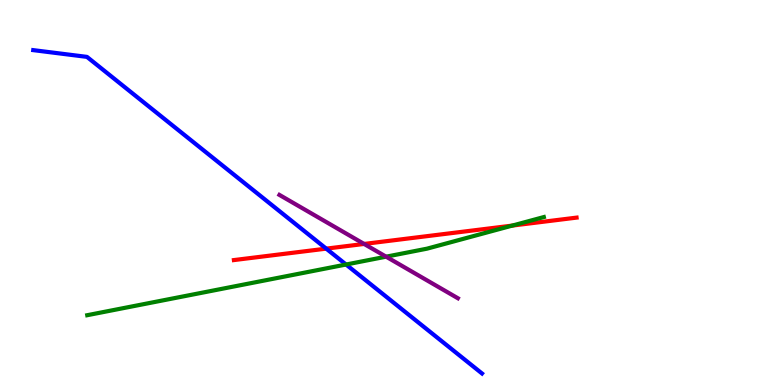[{'lines': ['blue', 'red'], 'intersections': [{'x': 4.21, 'y': 3.54}]}, {'lines': ['green', 'red'], 'intersections': [{'x': 6.61, 'y': 4.14}]}, {'lines': ['purple', 'red'], 'intersections': [{'x': 4.7, 'y': 3.66}]}, {'lines': ['blue', 'green'], 'intersections': [{'x': 4.47, 'y': 3.13}]}, {'lines': ['blue', 'purple'], 'intersections': []}, {'lines': ['green', 'purple'], 'intersections': [{'x': 4.98, 'y': 3.33}]}]